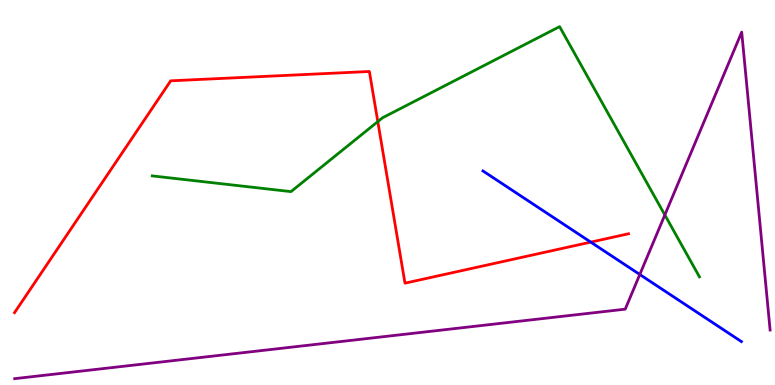[{'lines': ['blue', 'red'], 'intersections': [{'x': 7.62, 'y': 3.71}]}, {'lines': ['green', 'red'], 'intersections': [{'x': 4.87, 'y': 6.84}]}, {'lines': ['purple', 'red'], 'intersections': []}, {'lines': ['blue', 'green'], 'intersections': []}, {'lines': ['blue', 'purple'], 'intersections': [{'x': 8.26, 'y': 2.87}]}, {'lines': ['green', 'purple'], 'intersections': [{'x': 8.58, 'y': 4.42}]}]